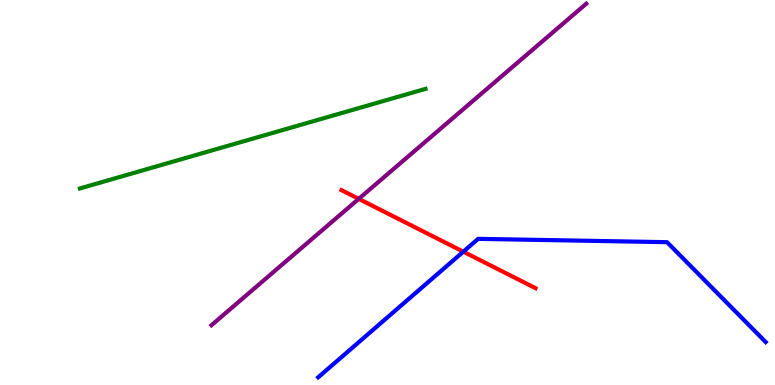[{'lines': ['blue', 'red'], 'intersections': [{'x': 5.98, 'y': 3.46}]}, {'lines': ['green', 'red'], 'intersections': []}, {'lines': ['purple', 'red'], 'intersections': [{'x': 4.63, 'y': 4.83}]}, {'lines': ['blue', 'green'], 'intersections': []}, {'lines': ['blue', 'purple'], 'intersections': []}, {'lines': ['green', 'purple'], 'intersections': []}]